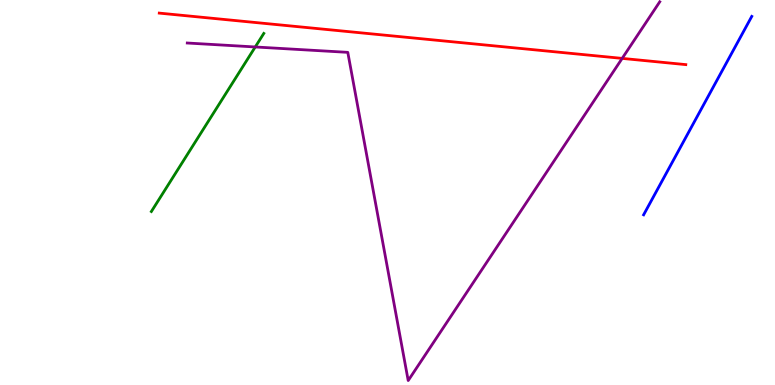[{'lines': ['blue', 'red'], 'intersections': []}, {'lines': ['green', 'red'], 'intersections': []}, {'lines': ['purple', 'red'], 'intersections': [{'x': 8.03, 'y': 8.48}]}, {'lines': ['blue', 'green'], 'intersections': []}, {'lines': ['blue', 'purple'], 'intersections': []}, {'lines': ['green', 'purple'], 'intersections': [{'x': 3.29, 'y': 8.78}]}]